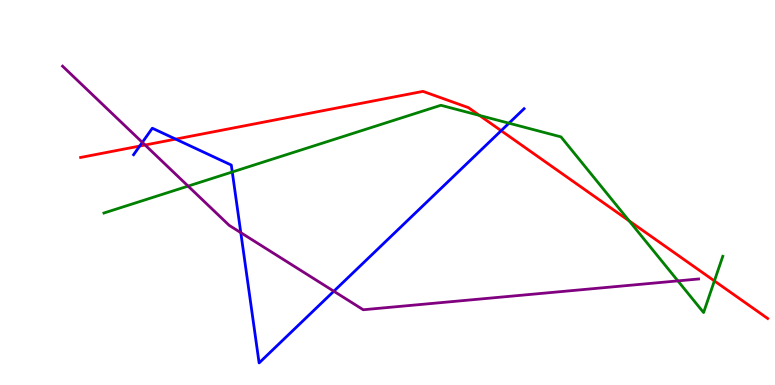[{'lines': ['blue', 'red'], 'intersections': [{'x': 1.8, 'y': 6.21}, {'x': 2.27, 'y': 6.39}, {'x': 6.47, 'y': 6.61}]}, {'lines': ['green', 'red'], 'intersections': [{'x': 6.19, 'y': 7.0}, {'x': 8.12, 'y': 4.26}, {'x': 9.22, 'y': 2.7}]}, {'lines': ['purple', 'red'], 'intersections': [{'x': 1.87, 'y': 6.23}]}, {'lines': ['blue', 'green'], 'intersections': [{'x': 3.0, 'y': 5.53}, {'x': 6.57, 'y': 6.8}]}, {'lines': ['blue', 'purple'], 'intersections': [{'x': 1.84, 'y': 6.3}, {'x': 3.11, 'y': 3.96}, {'x': 4.31, 'y': 2.44}]}, {'lines': ['green', 'purple'], 'intersections': [{'x': 2.43, 'y': 5.17}, {'x': 8.75, 'y': 2.7}]}]